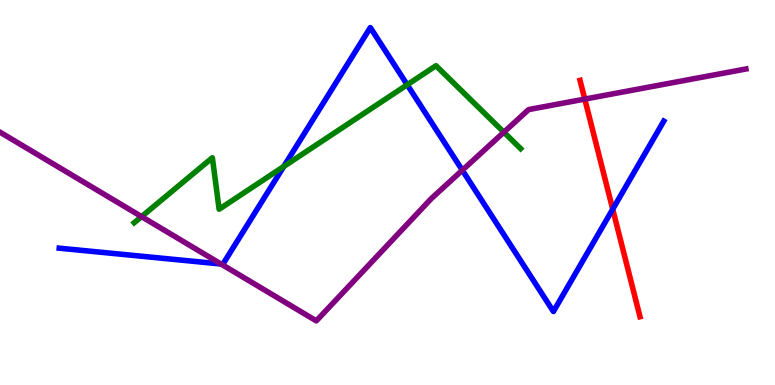[{'lines': ['blue', 'red'], 'intersections': [{'x': 7.91, 'y': 4.57}]}, {'lines': ['green', 'red'], 'intersections': []}, {'lines': ['purple', 'red'], 'intersections': [{'x': 7.55, 'y': 7.43}]}, {'lines': ['blue', 'green'], 'intersections': [{'x': 3.66, 'y': 5.68}, {'x': 5.25, 'y': 7.8}]}, {'lines': ['blue', 'purple'], 'intersections': [{'x': 2.85, 'y': 3.14}, {'x': 5.97, 'y': 5.58}]}, {'lines': ['green', 'purple'], 'intersections': [{'x': 1.83, 'y': 4.37}, {'x': 6.5, 'y': 6.57}]}]